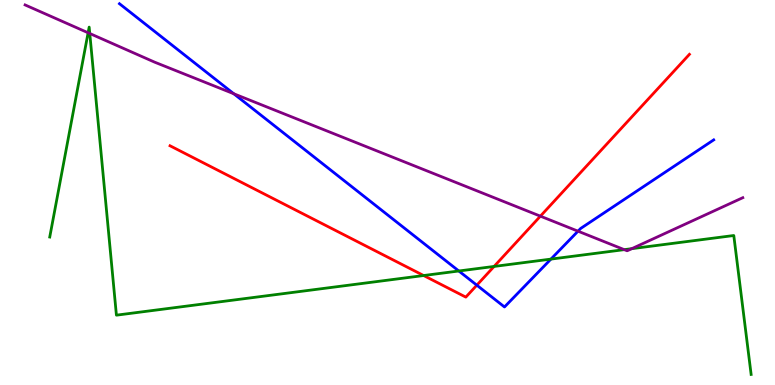[{'lines': ['blue', 'red'], 'intersections': [{'x': 6.15, 'y': 2.59}]}, {'lines': ['green', 'red'], 'intersections': [{'x': 5.47, 'y': 2.84}, {'x': 6.38, 'y': 3.08}]}, {'lines': ['purple', 'red'], 'intersections': [{'x': 6.97, 'y': 4.39}]}, {'lines': ['blue', 'green'], 'intersections': [{'x': 5.92, 'y': 2.96}, {'x': 7.11, 'y': 3.27}]}, {'lines': ['blue', 'purple'], 'intersections': [{'x': 3.02, 'y': 7.56}, {'x': 7.46, 'y': 4.0}]}, {'lines': ['green', 'purple'], 'intersections': [{'x': 1.14, 'y': 9.15}, {'x': 1.16, 'y': 9.13}, {'x': 8.05, 'y': 3.52}, {'x': 8.15, 'y': 3.54}]}]